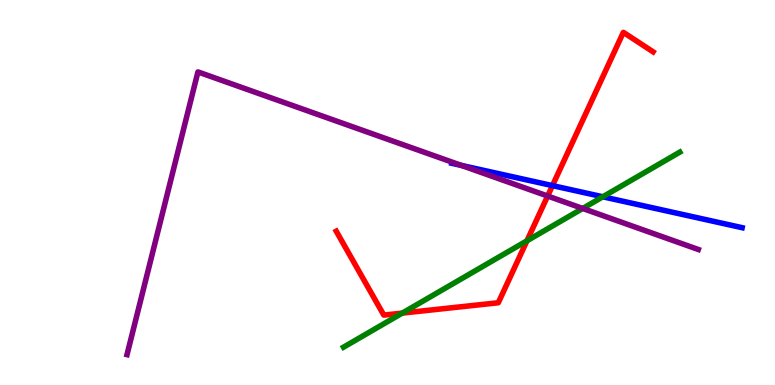[{'lines': ['blue', 'red'], 'intersections': [{'x': 7.13, 'y': 5.18}]}, {'lines': ['green', 'red'], 'intersections': [{'x': 5.19, 'y': 1.87}, {'x': 6.8, 'y': 3.75}]}, {'lines': ['purple', 'red'], 'intersections': [{'x': 7.07, 'y': 4.91}]}, {'lines': ['blue', 'green'], 'intersections': [{'x': 7.78, 'y': 4.89}]}, {'lines': ['blue', 'purple'], 'intersections': [{'x': 5.95, 'y': 5.7}]}, {'lines': ['green', 'purple'], 'intersections': [{'x': 7.52, 'y': 4.59}]}]